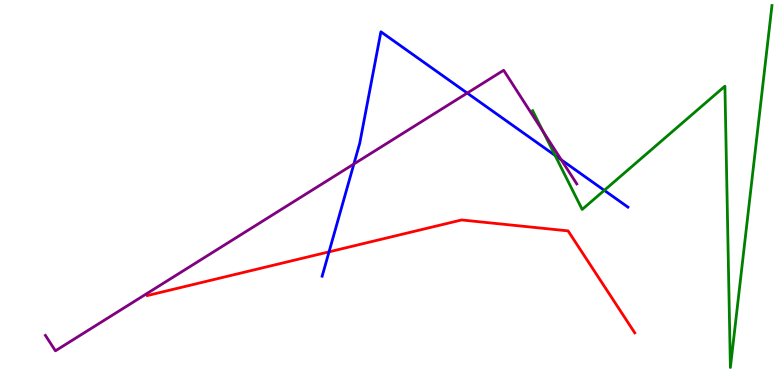[{'lines': ['blue', 'red'], 'intersections': [{'x': 4.25, 'y': 3.46}]}, {'lines': ['green', 'red'], 'intersections': []}, {'lines': ['purple', 'red'], 'intersections': []}, {'lines': ['blue', 'green'], 'intersections': [{'x': 7.16, 'y': 5.96}, {'x': 7.8, 'y': 5.06}]}, {'lines': ['blue', 'purple'], 'intersections': [{'x': 4.57, 'y': 5.74}, {'x': 6.03, 'y': 7.58}, {'x': 7.24, 'y': 5.85}]}, {'lines': ['green', 'purple'], 'intersections': [{'x': 7.01, 'y': 6.58}]}]